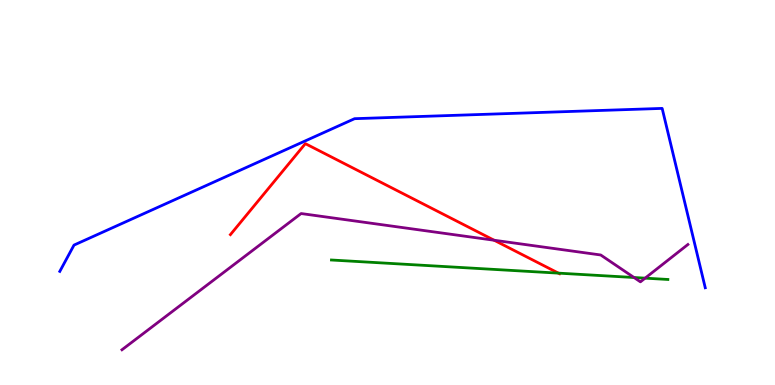[{'lines': ['blue', 'red'], 'intersections': []}, {'lines': ['green', 'red'], 'intersections': [{'x': 7.21, 'y': 2.91}]}, {'lines': ['purple', 'red'], 'intersections': [{'x': 6.38, 'y': 3.76}]}, {'lines': ['blue', 'green'], 'intersections': []}, {'lines': ['blue', 'purple'], 'intersections': []}, {'lines': ['green', 'purple'], 'intersections': [{'x': 8.18, 'y': 2.79}, {'x': 8.32, 'y': 2.78}]}]